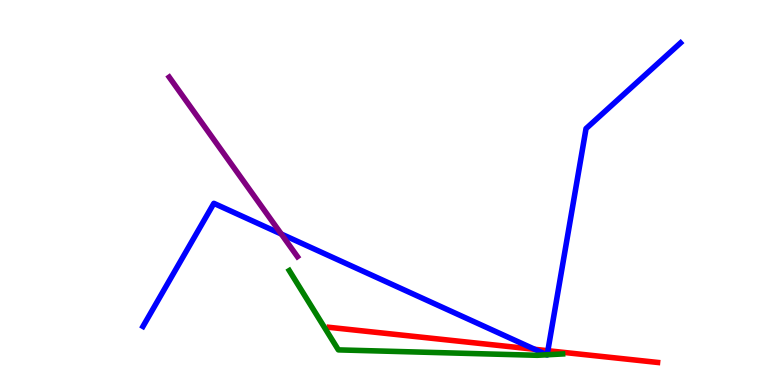[{'lines': ['blue', 'red'], 'intersections': [{'x': 6.9, 'y': 0.927}, {'x': 7.07, 'y': 0.891}]}, {'lines': ['green', 'red'], 'intersections': []}, {'lines': ['purple', 'red'], 'intersections': []}, {'lines': ['blue', 'green'], 'intersections': [{'x': 7.05, 'y': 0.785}, {'x': 7.06, 'y': 0.785}]}, {'lines': ['blue', 'purple'], 'intersections': [{'x': 3.63, 'y': 3.92}]}, {'lines': ['green', 'purple'], 'intersections': []}]